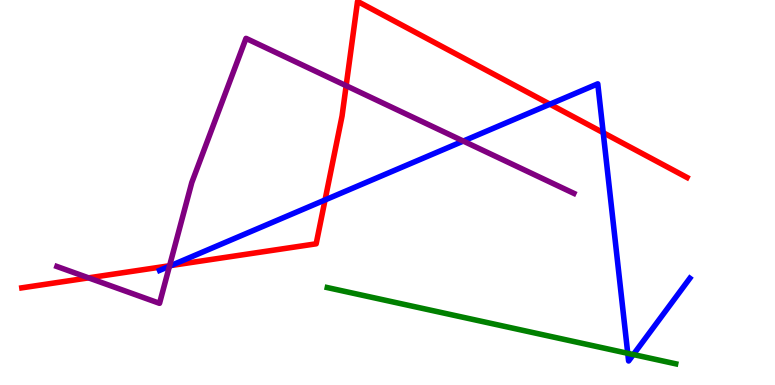[{'lines': ['blue', 'red'], 'intersections': [{'x': 2.21, 'y': 3.1}, {'x': 4.19, 'y': 4.81}, {'x': 7.1, 'y': 7.29}, {'x': 7.78, 'y': 6.55}]}, {'lines': ['green', 'red'], 'intersections': []}, {'lines': ['purple', 'red'], 'intersections': [{'x': 1.14, 'y': 2.78}, {'x': 2.19, 'y': 3.1}, {'x': 4.47, 'y': 7.77}]}, {'lines': ['blue', 'green'], 'intersections': [{'x': 8.1, 'y': 0.823}, {'x': 8.17, 'y': 0.791}]}, {'lines': ['blue', 'purple'], 'intersections': [{'x': 2.19, 'y': 3.09}, {'x': 5.98, 'y': 6.34}]}, {'lines': ['green', 'purple'], 'intersections': []}]